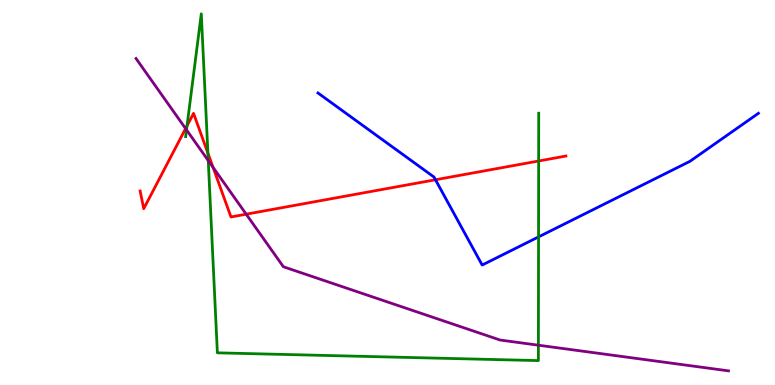[{'lines': ['blue', 'red'], 'intersections': [{'x': 5.62, 'y': 5.33}]}, {'lines': ['green', 'red'], 'intersections': [{'x': 2.41, 'y': 6.73}, {'x': 2.68, 'y': 6.02}, {'x': 6.95, 'y': 5.82}]}, {'lines': ['purple', 'red'], 'intersections': [{'x': 2.39, 'y': 6.66}, {'x': 2.75, 'y': 5.65}, {'x': 3.18, 'y': 4.44}]}, {'lines': ['blue', 'green'], 'intersections': [{'x': 6.95, 'y': 3.85}]}, {'lines': ['blue', 'purple'], 'intersections': []}, {'lines': ['green', 'purple'], 'intersections': [{'x': 2.41, 'y': 6.63}, {'x': 2.69, 'y': 5.83}, {'x': 6.95, 'y': 1.03}]}]